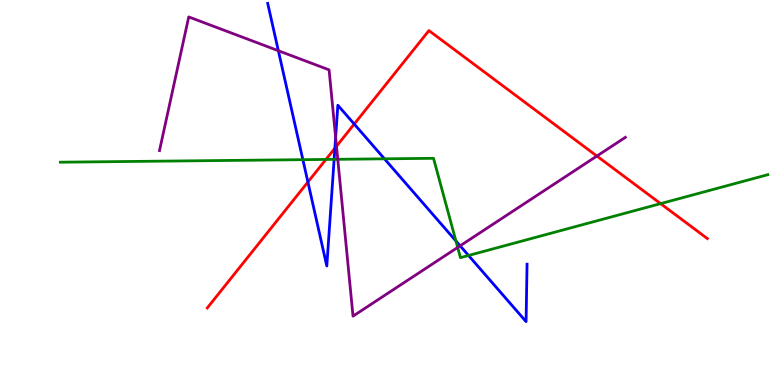[{'lines': ['blue', 'red'], 'intersections': [{'x': 3.97, 'y': 5.27}, {'x': 4.32, 'y': 6.15}, {'x': 4.57, 'y': 6.78}]}, {'lines': ['green', 'red'], 'intersections': [{'x': 4.21, 'y': 5.86}, {'x': 8.52, 'y': 4.71}]}, {'lines': ['purple', 'red'], 'intersections': [{'x': 4.34, 'y': 6.2}, {'x': 7.7, 'y': 5.95}]}, {'lines': ['blue', 'green'], 'intersections': [{'x': 3.91, 'y': 5.85}, {'x': 4.31, 'y': 5.86}, {'x': 4.96, 'y': 5.87}, {'x': 5.88, 'y': 3.74}, {'x': 6.05, 'y': 3.36}]}, {'lines': ['blue', 'purple'], 'intersections': [{'x': 3.59, 'y': 8.68}, {'x': 4.33, 'y': 6.43}, {'x': 5.94, 'y': 3.62}]}, {'lines': ['green', 'purple'], 'intersections': [{'x': 4.36, 'y': 5.86}, {'x': 5.91, 'y': 3.57}]}]